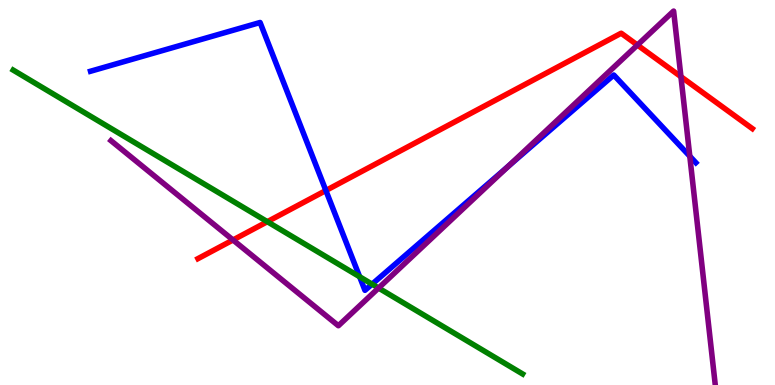[{'lines': ['blue', 'red'], 'intersections': [{'x': 4.2, 'y': 5.05}]}, {'lines': ['green', 'red'], 'intersections': [{'x': 3.45, 'y': 4.24}]}, {'lines': ['purple', 'red'], 'intersections': [{'x': 3.01, 'y': 3.77}, {'x': 8.22, 'y': 8.83}, {'x': 8.79, 'y': 8.01}]}, {'lines': ['blue', 'green'], 'intersections': [{'x': 4.64, 'y': 2.81}, {'x': 4.8, 'y': 2.62}]}, {'lines': ['blue', 'purple'], 'intersections': [{'x': 6.55, 'y': 5.67}, {'x': 8.9, 'y': 5.94}]}, {'lines': ['green', 'purple'], 'intersections': [{'x': 4.88, 'y': 2.52}]}]